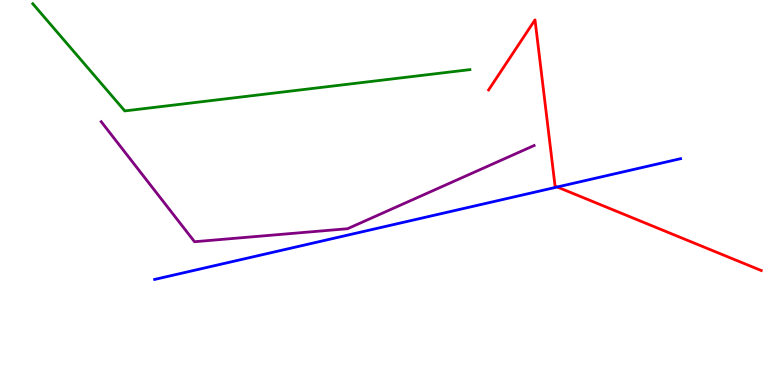[{'lines': ['blue', 'red'], 'intersections': [{'x': 7.19, 'y': 5.14}]}, {'lines': ['green', 'red'], 'intersections': []}, {'lines': ['purple', 'red'], 'intersections': []}, {'lines': ['blue', 'green'], 'intersections': []}, {'lines': ['blue', 'purple'], 'intersections': []}, {'lines': ['green', 'purple'], 'intersections': []}]